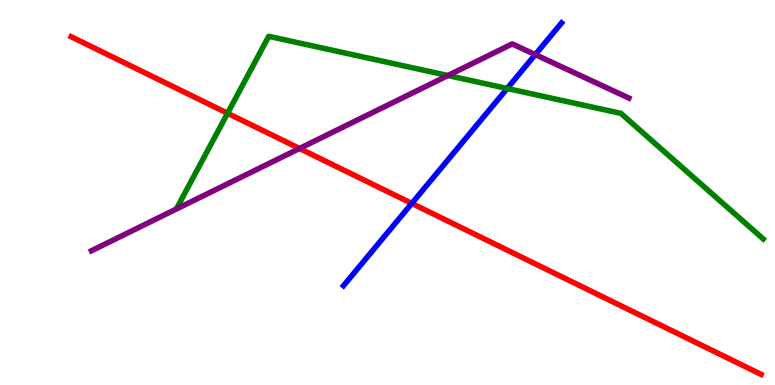[{'lines': ['blue', 'red'], 'intersections': [{'x': 5.31, 'y': 4.72}]}, {'lines': ['green', 'red'], 'intersections': [{'x': 2.94, 'y': 7.06}]}, {'lines': ['purple', 'red'], 'intersections': [{'x': 3.86, 'y': 6.14}]}, {'lines': ['blue', 'green'], 'intersections': [{'x': 6.54, 'y': 7.7}]}, {'lines': ['blue', 'purple'], 'intersections': [{'x': 6.91, 'y': 8.58}]}, {'lines': ['green', 'purple'], 'intersections': [{'x': 5.78, 'y': 8.04}]}]